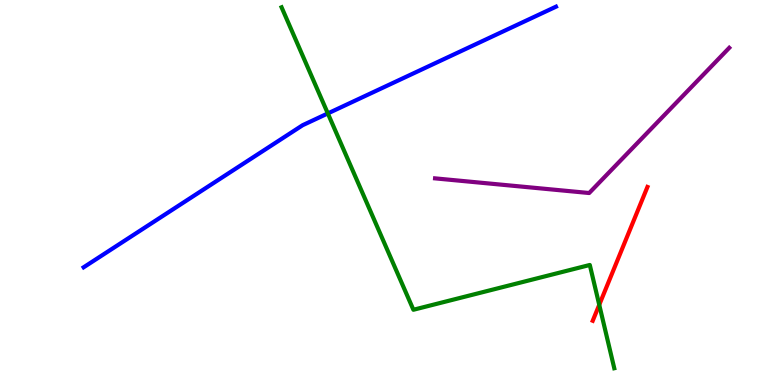[{'lines': ['blue', 'red'], 'intersections': []}, {'lines': ['green', 'red'], 'intersections': [{'x': 7.73, 'y': 2.08}]}, {'lines': ['purple', 'red'], 'intersections': []}, {'lines': ['blue', 'green'], 'intersections': [{'x': 4.23, 'y': 7.05}]}, {'lines': ['blue', 'purple'], 'intersections': []}, {'lines': ['green', 'purple'], 'intersections': []}]